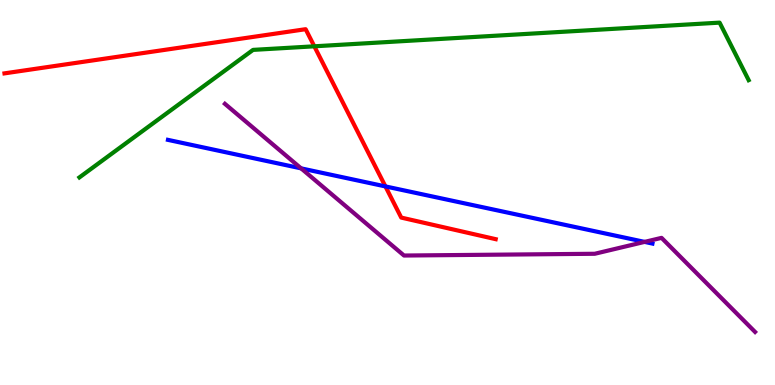[{'lines': ['blue', 'red'], 'intersections': [{'x': 4.97, 'y': 5.16}]}, {'lines': ['green', 'red'], 'intersections': [{'x': 4.06, 'y': 8.8}]}, {'lines': ['purple', 'red'], 'intersections': []}, {'lines': ['blue', 'green'], 'intersections': []}, {'lines': ['blue', 'purple'], 'intersections': [{'x': 3.89, 'y': 5.63}, {'x': 8.32, 'y': 3.72}]}, {'lines': ['green', 'purple'], 'intersections': []}]